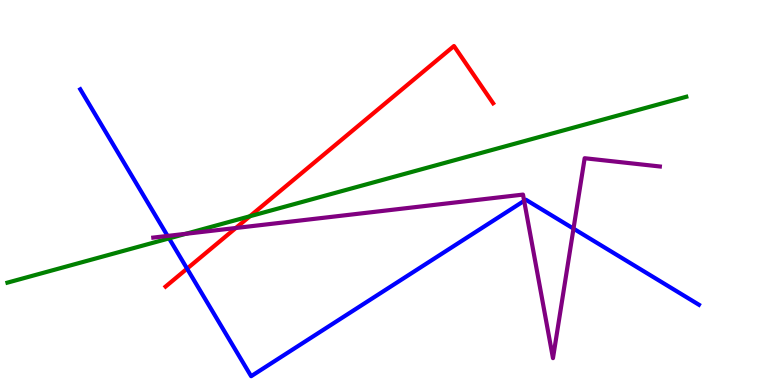[{'lines': ['blue', 'red'], 'intersections': [{'x': 2.41, 'y': 3.02}]}, {'lines': ['green', 'red'], 'intersections': [{'x': 3.22, 'y': 4.38}]}, {'lines': ['purple', 'red'], 'intersections': [{'x': 3.04, 'y': 4.08}]}, {'lines': ['blue', 'green'], 'intersections': [{'x': 2.18, 'y': 3.81}]}, {'lines': ['blue', 'purple'], 'intersections': [{'x': 2.16, 'y': 3.87}, {'x': 6.76, 'y': 4.78}, {'x': 7.4, 'y': 4.06}]}, {'lines': ['green', 'purple'], 'intersections': [{'x': 2.4, 'y': 3.93}]}]